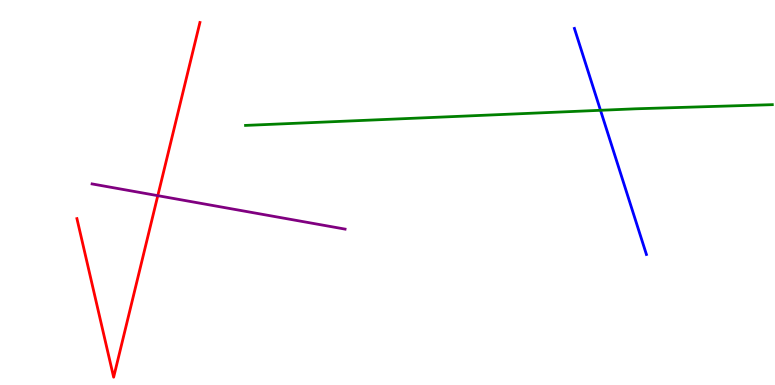[{'lines': ['blue', 'red'], 'intersections': []}, {'lines': ['green', 'red'], 'intersections': []}, {'lines': ['purple', 'red'], 'intersections': [{'x': 2.04, 'y': 4.92}]}, {'lines': ['blue', 'green'], 'intersections': [{'x': 7.75, 'y': 7.14}]}, {'lines': ['blue', 'purple'], 'intersections': []}, {'lines': ['green', 'purple'], 'intersections': []}]